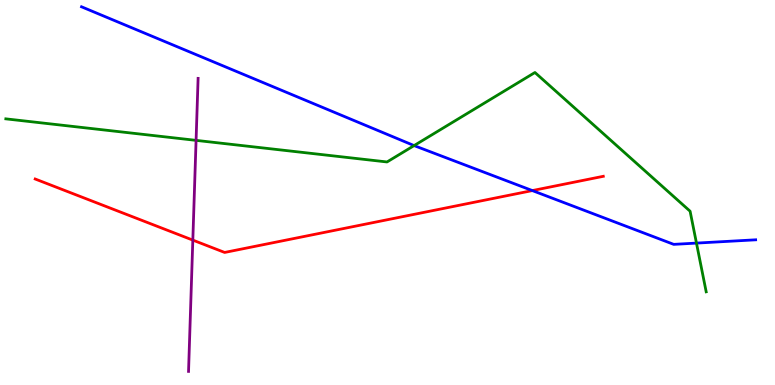[{'lines': ['blue', 'red'], 'intersections': [{'x': 6.87, 'y': 5.05}]}, {'lines': ['green', 'red'], 'intersections': []}, {'lines': ['purple', 'red'], 'intersections': [{'x': 2.49, 'y': 3.76}]}, {'lines': ['blue', 'green'], 'intersections': [{'x': 5.34, 'y': 6.22}, {'x': 8.99, 'y': 3.69}]}, {'lines': ['blue', 'purple'], 'intersections': []}, {'lines': ['green', 'purple'], 'intersections': [{'x': 2.53, 'y': 6.35}]}]